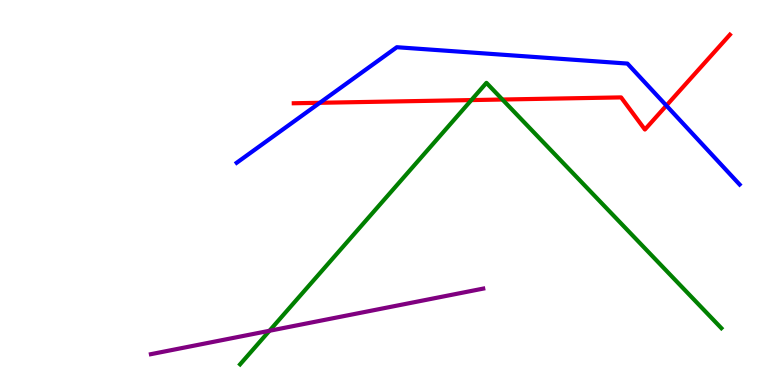[{'lines': ['blue', 'red'], 'intersections': [{'x': 4.13, 'y': 7.33}, {'x': 8.6, 'y': 7.26}]}, {'lines': ['green', 'red'], 'intersections': [{'x': 6.08, 'y': 7.4}, {'x': 6.48, 'y': 7.41}]}, {'lines': ['purple', 'red'], 'intersections': []}, {'lines': ['blue', 'green'], 'intersections': []}, {'lines': ['blue', 'purple'], 'intersections': []}, {'lines': ['green', 'purple'], 'intersections': [{'x': 3.48, 'y': 1.41}]}]